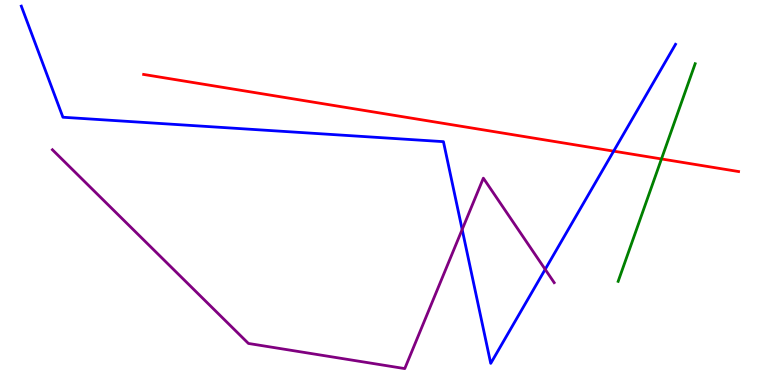[{'lines': ['blue', 'red'], 'intersections': [{'x': 7.92, 'y': 6.07}]}, {'lines': ['green', 'red'], 'intersections': [{'x': 8.54, 'y': 5.87}]}, {'lines': ['purple', 'red'], 'intersections': []}, {'lines': ['blue', 'green'], 'intersections': []}, {'lines': ['blue', 'purple'], 'intersections': [{'x': 5.96, 'y': 4.04}, {'x': 7.03, 'y': 3.0}]}, {'lines': ['green', 'purple'], 'intersections': []}]